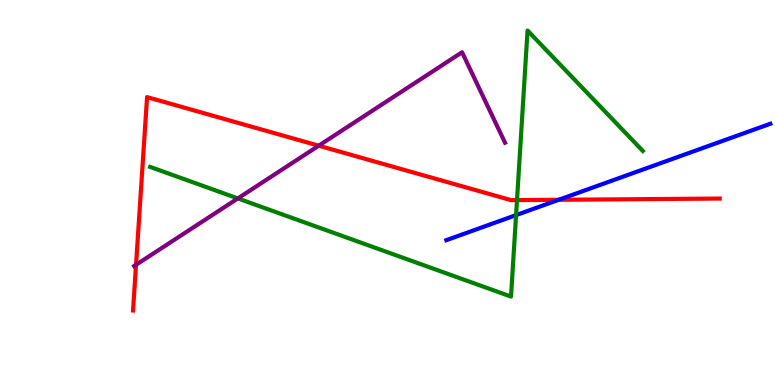[{'lines': ['blue', 'red'], 'intersections': [{'x': 7.21, 'y': 4.81}]}, {'lines': ['green', 'red'], 'intersections': [{'x': 6.67, 'y': 4.8}]}, {'lines': ['purple', 'red'], 'intersections': [{'x': 1.76, 'y': 3.12}, {'x': 4.11, 'y': 6.22}]}, {'lines': ['blue', 'green'], 'intersections': [{'x': 6.66, 'y': 4.41}]}, {'lines': ['blue', 'purple'], 'intersections': []}, {'lines': ['green', 'purple'], 'intersections': [{'x': 3.07, 'y': 4.85}]}]